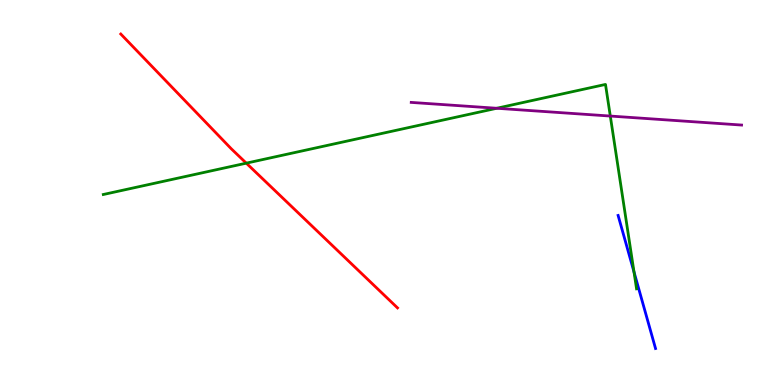[{'lines': ['blue', 'red'], 'intersections': []}, {'lines': ['green', 'red'], 'intersections': [{'x': 3.18, 'y': 5.76}]}, {'lines': ['purple', 'red'], 'intersections': []}, {'lines': ['blue', 'green'], 'intersections': [{'x': 8.18, 'y': 2.94}]}, {'lines': ['blue', 'purple'], 'intersections': []}, {'lines': ['green', 'purple'], 'intersections': [{'x': 6.41, 'y': 7.19}, {'x': 7.87, 'y': 6.99}]}]